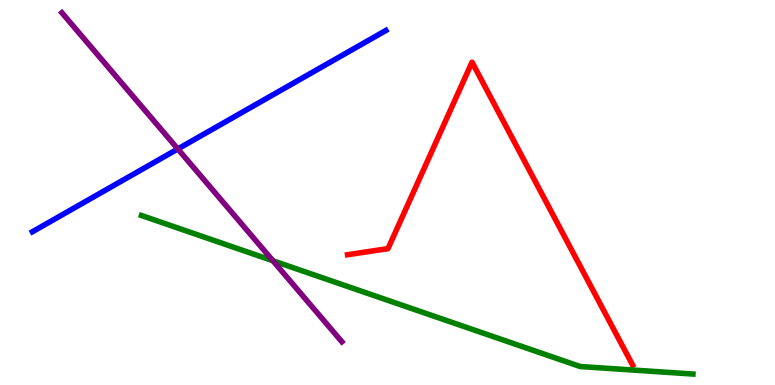[{'lines': ['blue', 'red'], 'intersections': []}, {'lines': ['green', 'red'], 'intersections': []}, {'lines': ['purple', 'red'], 'intersections': []}, {'lines': ['blue', 'green'], 'intersections': []}, {'lines': ['blue', 'purple'], 'intersections': [{'x': 2.29, 'y': 6.13}]}, {'lines': ['green', 'purple'], 'intersections': [{'x': 3.52, 'y': 3.23}]}]